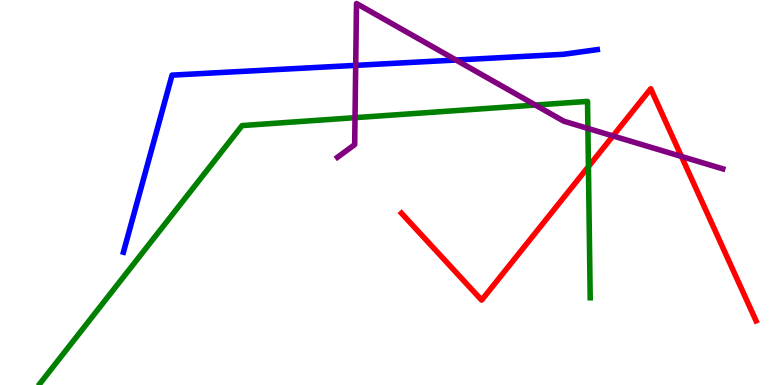[{'lines': ['blue', 'red'], 'intersections': []}, {'lines': ['green', 'red'], 'intersections': [{'x': 7.59, 'y': 5.67}]}, {'lines': ['purple', 'red'], 'intersections': [{'x': 7.91, 'y': 6.47}, {'x': 8.79, 'y': 5.94}]}, {'lines': ['blue', 'green'], 'intersections': []}, {'lines': ['blue', 'purple'], 'intersections': [{'x': 4.59, 'y': 8.3}, {'x': 5.88, 'y': 8.44}]}, {'lines': ['green', 'purple'], 'intersections': [{'x': 4.58, 'y': 6.94}, {'x': 6.91, 'y': 7.27}, {'x': 7.59, 'y': 6.66}]}]